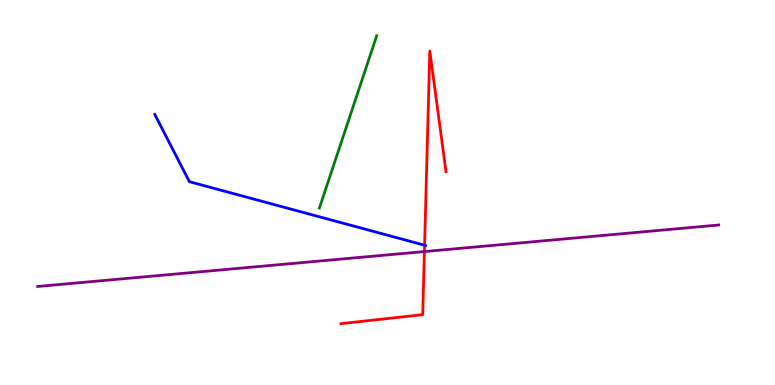[{'lines': ['blue', 'red'], 'intersections': [{'x': 5.48, 'y': 3.63}]}, {'lines': ['green', 'red'], 'intersections': []}, {'lines': ['purple', 'red'], 'intersections': [{'x': 5.48, 'y': 3.47}]}, {'lines': ['blue', 'green'], 'intersections': []}, {'lines': ['blue', 'purple'], 'intersections': []}, {'lines': ['green', 'purple'], 'intersections': []}]